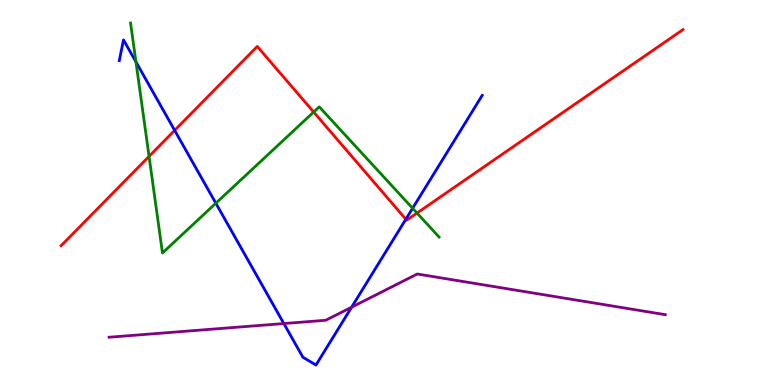[{'lines': ['blue', 'red'], 'intersections': [{'x': 2.25, 'y': 6.61}, {'x': 5.24, 'y': 4.31}]}, {'lines': ['green', 'red'], 'intersections': [{'x': 1.92, 'y': 5.94}, {'x': 4.05, 'y': 7.09}, {'x': 5.38, 'y': 4.47}]}, {'lines': ['purple', 'red'], 'intersections': []}, {'lines': ['blue', 'green'], 'intersections': [{'x': 1.75, 'y': 8.39}, {'x': 2.78, 'y': 4.72}, {'x': 5.32, 'y': 4.59}]}, {'lines': ['blue', 'purple'], 'intersections': [{'x': 3.66, 'y': 1.6}, {'x': 4.54, 'y': 2.02}]}, {'lines': ['green', 'purple'], 'intersections': []}]